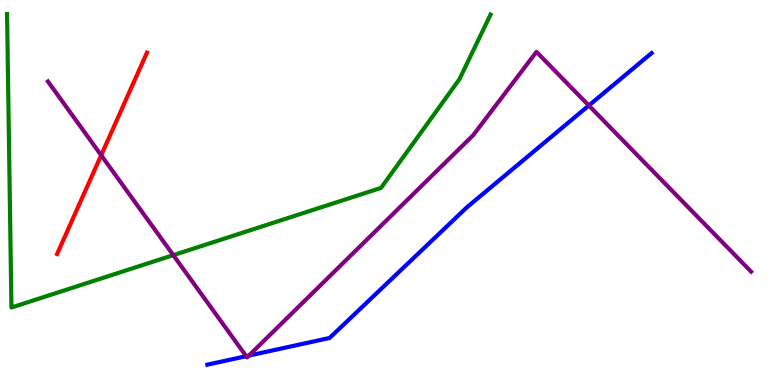[{'lines': ['blue', 'red'], 'intersections': []}, {'lines': ['green', 'red'], 'intersections': []}, {'lines': ['purple', 'red'], 'intersections': [{'x': 1.31, 'y': 5.97}]}, {'lines': ['blue', 'green'], 'intersections': []}, {'lines': ['blue', 'purple'], 'intersections': [{'x': 3.18, 'y': 0.748}, {'x': 3.21, 'y': 0.763}, {'x': 7.6, 'y': 7.26}]}, {'lines': ['green', 'purple'], 'intersections': [{'x': 2.24, 'y': 3.37}]}]